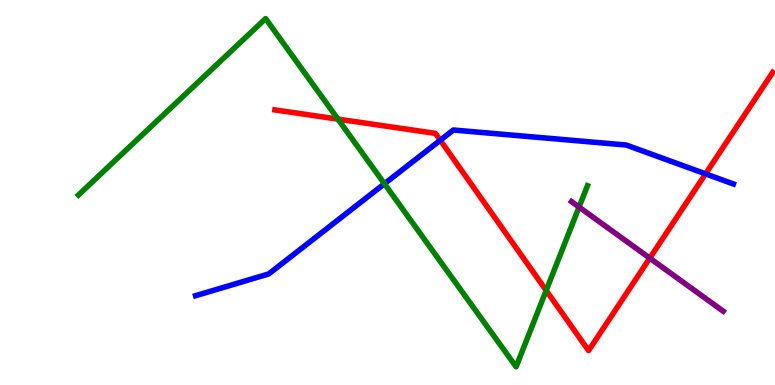[{'lines': ['blue', 'red'], 'intersections': [{'x': 5.68, 'y': 6.36}, {'x': 9.1, 'y': 5.48}]}, {'lines': ['green', 'red'], 'intersections': [{'x': 4.36, 'y': 6.91}, {'x': 7.05, 'y': 2.46}]}, {'lines': ['purple', 'red'], 'intersections': [{'x': 8.38, 'y': 3.3}]}, {'lines': ['blue', 'green'], 'intersections': [{'x': 4.96, 'y': 5.23}]}, {'lines': ['blue', 'purple'], 'intersections': []}, {'lines': ['green', 'purple'], 'intersections': [{'x': 7.47, 'y': 4.62}]}]